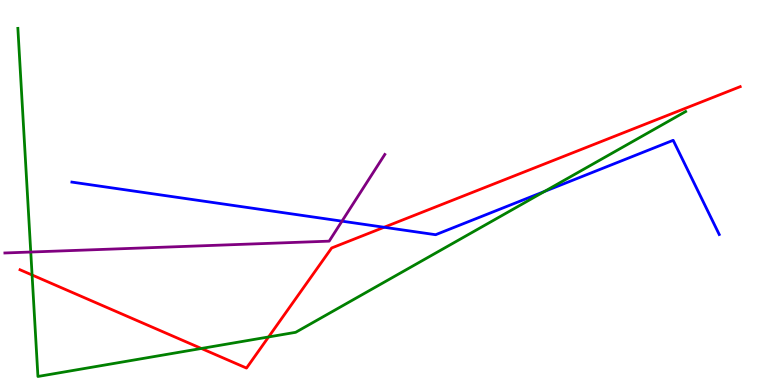[{'lines': ['blue', 'red'], 'intersections': [{'x': 4.96, 'y': 4.1}]}, {'lines': ['green', 'red'], 'intersections': [{'x': 0.414, 'y': 2.86}, {'x': 2.6, 'y': 0.949}, {'x': 3.47, 'y': 1.25}]}, {'lines': ['purple', 'red'], 'intersections': []}, {'lines': ['blue', 'green'], 'intersections': [{'x': 7.03, 'y': 5.03}]}, {'lines': ['blue', 'purple'], 'intersections': [{'x': 4.41, 'y': 4.26}]}, {'lines': ['green', 'purple'], 'intersections': [{'x': 0.397, 'y': 3.45}]}]